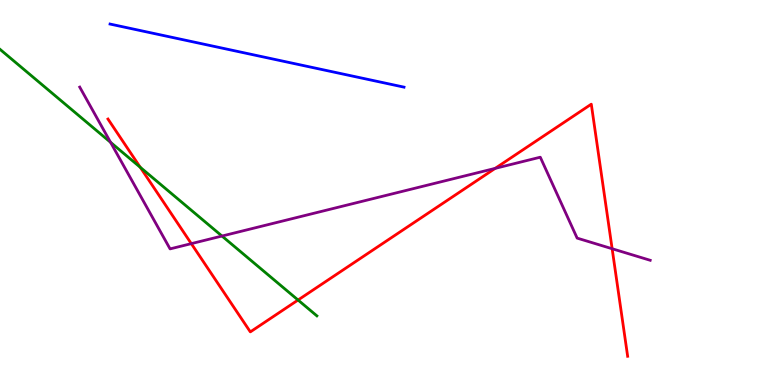[{'lines': ['blue', 'red'], 'intersections': []}, {'lines': ['green', 'red'], 'intersections': [{'x': 1.81, 'y': 5.65}, {'x': 3.85, 'y': 2.21}]}, {'lines': ['purple', 'red'], 'intersections': [{'x': 2.47, 'y': 3.67}, {'x': 6.39, 'y': 5.63}, {'x': 7.9, 'y': 3.54}]}, {'lines': ['blue', 'green'], 'intersections': []}, {'lines': ['blue', 'purple'], 'intersections': []}, {'lines': ['green', 'purple'], 'intersections': [{'x': 1.43, 'y': 6.3}, {'x': 2.86, 'y': 3.87}]}]